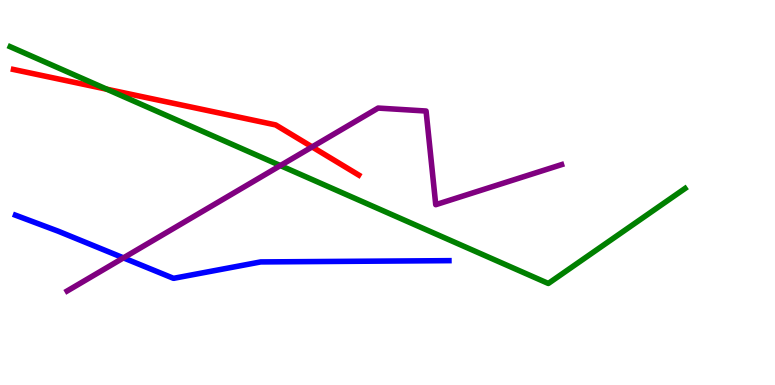[{'lines': ['blue', 'red'], 'intersections': []}, {'lines': ['green', 'red'], 'intersections': [{'x': 1.38, 'y': 7.68}]}, {'lines': ['purple', 'red'], 'intersections': [{'x': 4.03, 'y': 6.18}]}, {'lines': ['blue', 'green'], 'intersections': []}, {'lines': ['blue', 'purple'], 'intersections': [{'x': 1.59, 'y': 3.3}]}, {'lines': ['green', 'purple'], 'intersections': [{'x': 3.62, 'y': 5.7}]}]